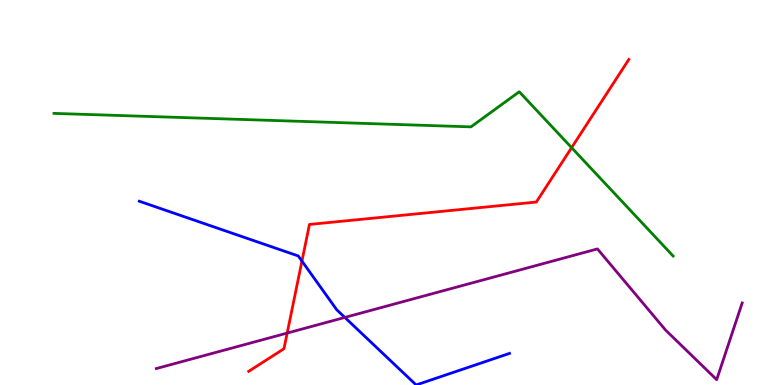[{'lines': ['blue', 'red'], 'intersections': [{'x': 3.9, 'y': 3.22}]}, {'lines': ['green', 'red'], 'intersections': [{'x': 7.38, 'y': 6.16}]}, {'lines': ['purple', 'red'], 'intersections': [{'x': 3.71, 'y': 1.35}]}, {'lines': ['blue', 'green'], 'intersections': []}, {'lines': ['blue', 'purple'], 'intersections': [{'x': 4.45, 'y': 1.76}]}, {'lines': ['green', 'purple'], 'intersections': []}]